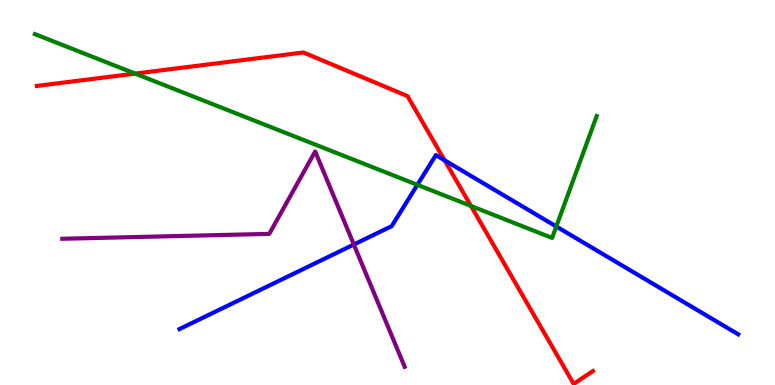[{'lines': ['blue', 'red'], 'intersections': [{'x': 5.74, 'y': 5.84}]}, {'lines': ['green', 'red'], 'intersections': [{'x': 1.74, 'y': 8.09}, {'x': 6.08, 'y': 4.65}]}, {'lines': ['purple', 'red'], 'intersections': []}, {'lines': ['blue', 'green'], 'intersections': [{'x': 5.39, 'y': 5.2}, {'x': 7.18, 'y': 4.12}]}, {'lines': ['blue', 'purple'], 'intersections': [{'x': 4.57, 'y': 3.65}]}, {'lines': ['green', 'purple'], 'intersections': []}]